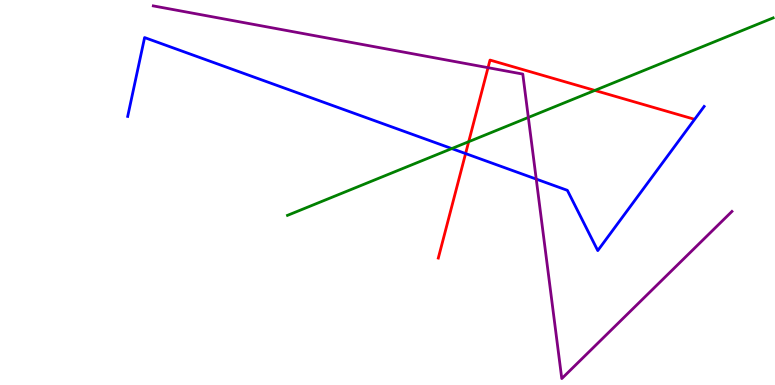[{'lines': ['blue', 'red'], 'intersections': [{'x': 6.01, 'y': 6.01}]}, {'lines': ['green', 'red'], 'intersections': [{'x': 6.05, 'y': 6.32}, {'x': 7.68, 'y': 7.65}]}, {'lines': ['purple', 'red'], 'intersections': [{'x': 6.3, 'y': 8.24}]}, {'lines': ['blue', 'green'], 'intersections': [{'x': 5.83, 'y': 6.14}]}, {'lines': ['blue', 'purple'], 'intersections': [{'x': 6.92, 'y': 5.35}]}, {'lines': ['green', 'purple'], 'intersections': [{'x': 6.82, 'y': 6.95}]}]